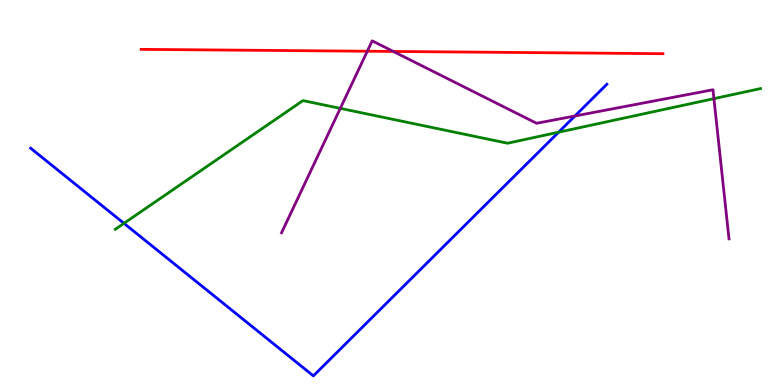[{'lines': ['blue', 'red'], 'intersections': []}, {'lines': ['green', 'red'], 'intersections': []}, {'lines': ['purple', 'red'], 'intersections': [{'x': 4.74, 'y': 8.67}, {'x': 5.08, 'y': 8.66}]}, {'lines': ['blue', 'green'], 'intersections': [{'x': 1.6, 'y': 4.2}, {'x': 7.21, 'y': 6.57}]}, {'lines': ['blue', 'purple'], 'intersections': [{'x': 7.42, 'y': 6.99}]}, {'lines': ['green', 'purple'], 'intersections': [{'x': 4.39, 'y': 7.19}, {'x': 9.21, 'y': 7.44}]}]